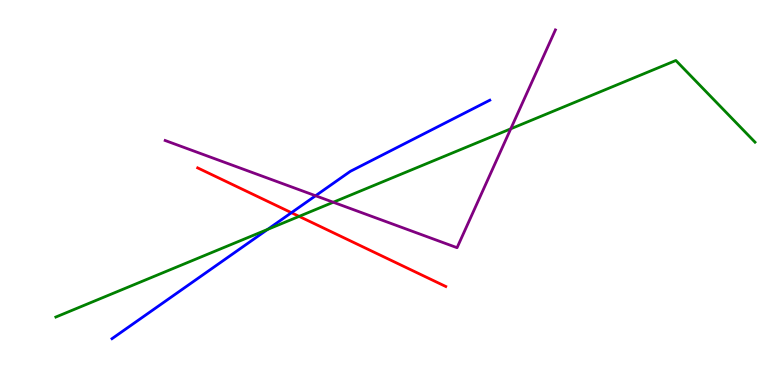[{'lines': ['blue', 'red'], 'intersections': [{'x': 3.76, 'y': 4.48}]}, {'lines': ['green', 'red'], 'intersections': [{'x': 3.86, 'y': 4.38}]}, {'lines': ['purple', 'red'], 'intersections': []}, {'lines': ['blue', 'green'], 'intersections': [{'x': 3.45, 'y': 4.04}]}, {'lines': ['blue', 'purple'], 'intersections': [{'x': 4.07, 'y': 4.92}]}, {'lines': ['green', 'purple'], 'intersections': [{'x': 4.3, 'y': 4.75}, {'x': 6.59, 'y': 6.65}]}]